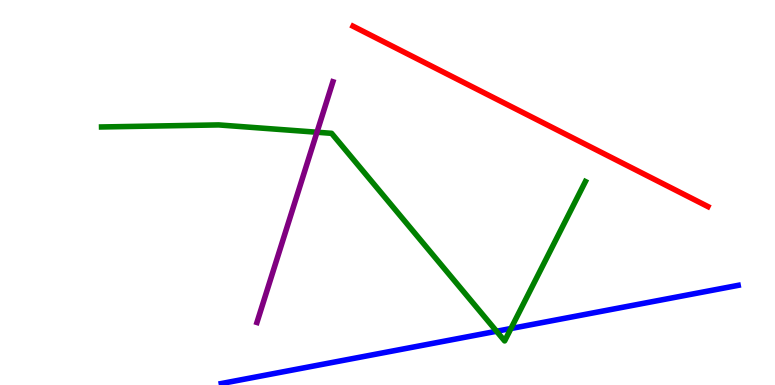[{'lines': ['blue', 'red'], 'intersections': []}, {'lines': ['green', 'red'], 'intersections': []}, {'lines': ['purple', 'red'], 'intersections': []}, {'lines': ['blue', 'green'], 'intersections': [{'x': 6.41, 'y': 1.4}, {'x': 6.59, 'y': 1.47}]}, {'lines': ['blue', 'purple'], 'intersections': []}, {'lines': ['green', 'purple'], 'intersections': [{'x': 4.09, 'y': 6.57}]}]